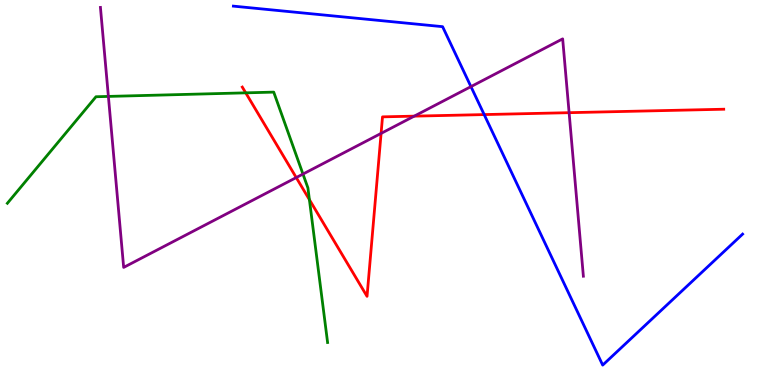[{'lines': ['blue', 'red'], 'intersections': [{'x': 6.25, 'y': 7.02}]}, {'lines': ['green', 'red'], 'intersections': [{'x': 3.17, 'y': 7.59}, {'x': 3.99, 'y': 4.81}]}, {'lines': ['purple', 'red'], 'intersections': [{'x': 3.82, 'y': 5.39}, {'x': 4.92, 'y': 6.54}, {'x': 5.34, 'y': 6.98}, {'x': 7.34, 'y': 7.07}]}, {'lines': ['blue', 'green'], 'intersections': []}, {'lines': ['blue', 'purple'], 'intersections': [{'x': 6.08, 'y': 7.75}]}, {'lines': ['green', 'purple'], 'intersections': [{'x': 1.4, 'y': 7.5}, {'x': 3.91, 'y': 5.48}]}]